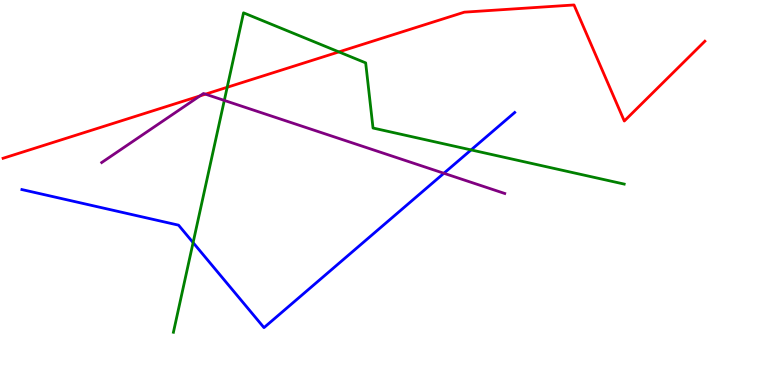[{'lines': ['blue', 'red'], 'intersections': []}, {'lines': ['green', 'red'], 'intersections': [{'x': 2.93, 'y': 7.73}, {'x': 4.37, 'y': 8.65}]}, {'lines': ['purple', 'red'], 'intersections': [{'x': 2.58, 'y': 7.51}, {'x': 2.65, 'y': 7.55}]}, {'lines': ['blue', 'green'], 'intersections': [{'x': 2.49, 'y': 3.7}, {'x': 6.08, 'y': 6.11}]}, {'lines': ['blue', 'purple'], 'intersections': [{'x': 5.73, 'y': 5.5}]}, {'lines': ['green', 'purple'], 'intersections': [{'x': 2.89, 'y': 7.39}]}]